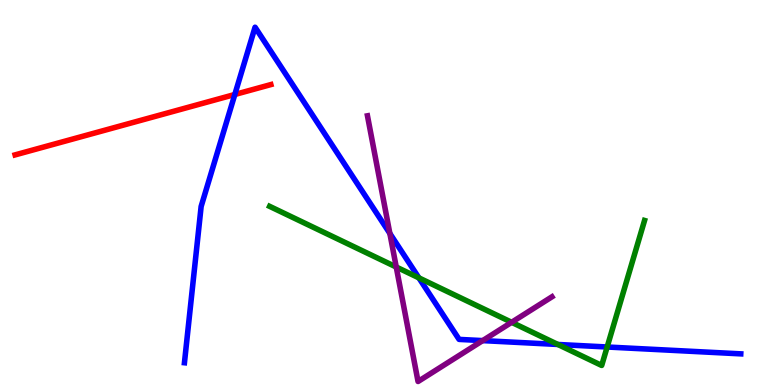[{'lines': ['blue', 'red'], 'intersections': [{'x': 3.03, 'y': 7.55}]}, {'lines': ['green', 'red'], 'intersections': []}, {'lines': ['purple', 'red'], 'intersections': []}, {'lines': ['blue', 'green'], 'intersections': [{'x': 5.4, 'y': 2.78}, {'x': 7.2, 'y': 1.05}, {'x': 7.83, 'y': 0.987}]}, {'lines': ['blue', 'purple'], 'intersections': [{'x': 5.03, 'y': 3.94}, {'x': 6.23, 'y': 1.15}]}, {'lines': ['green', 'purple'], 'intersections': [{'x': 5.11, 'y': 3.06}, {'x': 6.6, 'y': 1.63}]}]